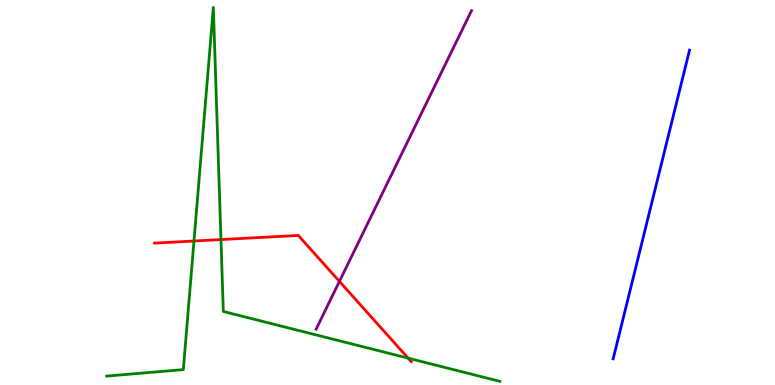[{'lines': ['blue', 'red'], 'intersections': []}, {'lines': ['green', 'red'], 'intersections': [{'x': 2.5, 'y': 3.74}, {'x': 2.85, 'y': 3.78}, {'x': 5.27, 'y': 0.697}]}, {'lines': ['purple', 'red'], 'intersections': [{'x': 4.38, 'y': 2.69}]}, {'lines': ['blue', 'green'], 'intersections': []}, {'lines': ['blue', 'purple'], 'intersections': []}, {'lines': ['green', 'purple'], 'intersections': []}]